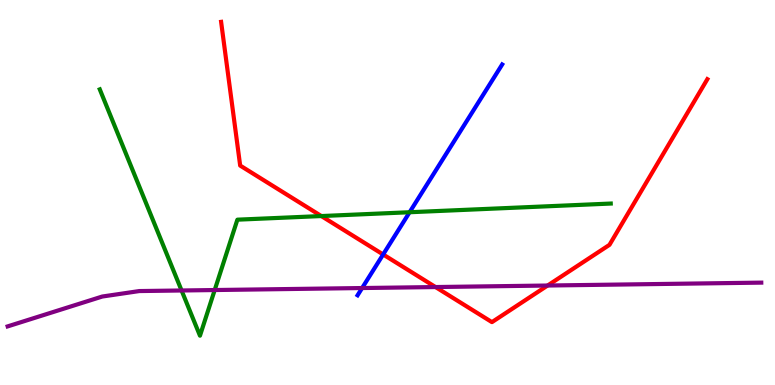[{'lines': ['blue', 'red'], 'intersections': [{'x': 4.94, 'y': 3.39}]}, {'lines': ['green', 'red'], 'intersections': [{'x': 4.15, 'y': 4.39}]}, {'lines': ['purple', 'red'], 'intersections': [{'x': 5.62, 'y': 2.54}, {'x': 7.07, 'y': 2.58}]}, {'lines': ['blue', 'green'], 'intersections': [{'x': 5.29, 'y': 4.49}]}, {'lines': ['blue', 'purple'], 'intersections': [{'x': 4.67, 'y': 2.52}]}, {'lines': ['green', 'purple'], 'intersections': [{'x': 2.34, 'y': 2.45}, {'x': 2.77, 'y': 2.47}]}]